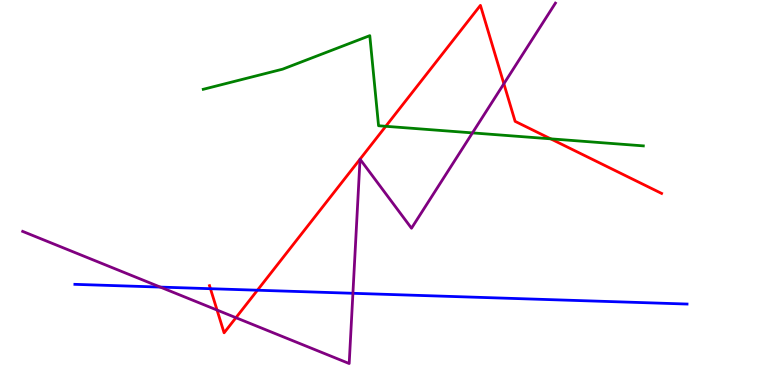[{'lines': ['blue', 'red'], 'intersections': [{'x': 2.72, 'y': 2.5}, {'x': 3.32, 'y': 2.46}]}, {'lines': ['green', 'red'], 'intersections': [{'x': 4.98, 'y': 6.72}, {'x': 7.11, 'y': 6.39}]}, {'lines': ['purple', 'red'], 'intersections': [{'x': 2.8, 'y': 1.95}, {'x': 3.04, 'y': 1.75}, {'x': 6.5, 'y': 7.82}]}, {'lines': ['blue', 'green'], 'intersections': []}, {'lines': ['blue', 'purple'], 'intersections': [{'x': 2.07, 'y': 2.54}, {'x': 4.55, 'y': 2.38}]}, {'lines': ['green', 'purple'], 'intersections': [{'x': 6.1, 'y': 6.55}]}]